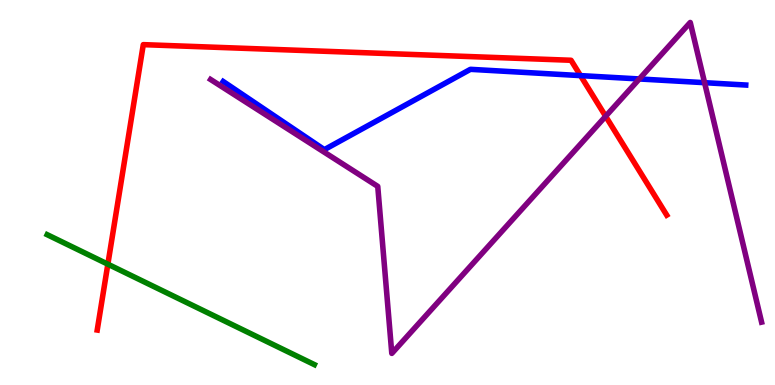[{'lines': ['blue', 'red'], 'intersections': [{'x': 7.49, 'y': 8.04}]}, {'lines': ['green', 'red'], 'intersections': [{'x': 1.39, 'y': 3.14}]}, {'lines': ['purple', 'red'], 'intersections': [{'x': 7.81, 'y': 6.98}]}, {'lines': ['blue', 'green'], 'intersections': []}, {'lines': ['blue', 'purple'], 'intersections': [{'x': 8.25, 'y': 7.95}, {'x': 9.09, 'y': 7.85}]}, {'lines': ['green', 'purple'], 'intersections': []}]